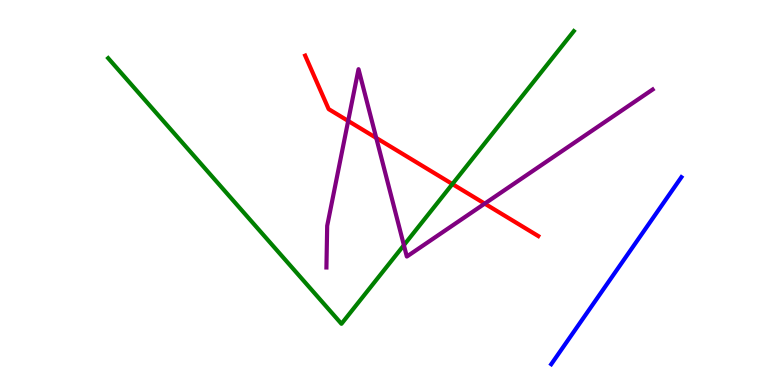[{'lines': ['blue', 'red'], 'intersections': []}, {'lines': ['green', 'red'], 'intersections': [{'x': 5.84, 'y': 5.22}]}, {'lines': ['purple', 'red'], 'intersections': [{'x': 4.49, 'y': 6.86}, {'x': 4.85, 'y': 6.42}, {'x': 6.25, 'y': 4.71}]}, {'lines': ['blue', 'green'], 'intersections': []}, {'lines': ['blue', 'purple'], 'intersections': []}, {'lines': ['green', 'purple'], 'intersections': [{'x': 5.21, 'y': 3.63}]}]